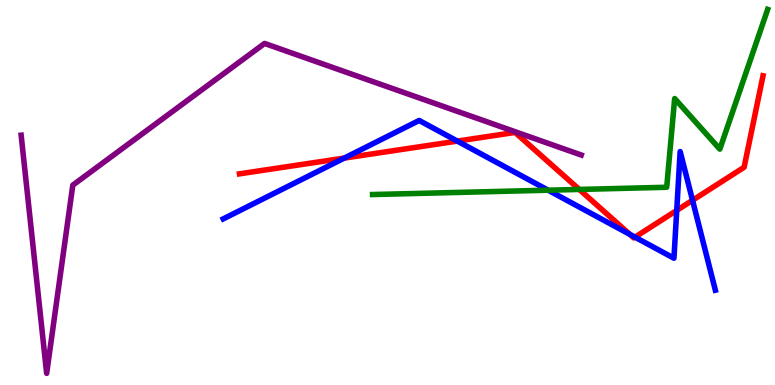[{'lines': ['blue', 'red'], 'intersections': [{'x': 4.44, 'y': 5.89}, {'x': 5.9, 'y': 6.34}, {'x': 8.13, 'y': 3.91}, {'x': 8.19, 'y': 3.84}, {'x': 8.73, 'y': 4.53}, {'x': 8.94, 'y': 4.8}]}, {'lines': ['green', 'red'], 'intersections': [{'x': 7.47, 'y': 5.08}]}, {'lines': ['purple', 'red'], 'intersections': []}, {'lines': ['blue', 'green'], 'intersections': [{'x': 7.07, 'y': 5.06}]}, {'lines': ['blue', 'purple'], 'intersections': []}, {'lines': ['green', 'purple'], 'intersections': []}]